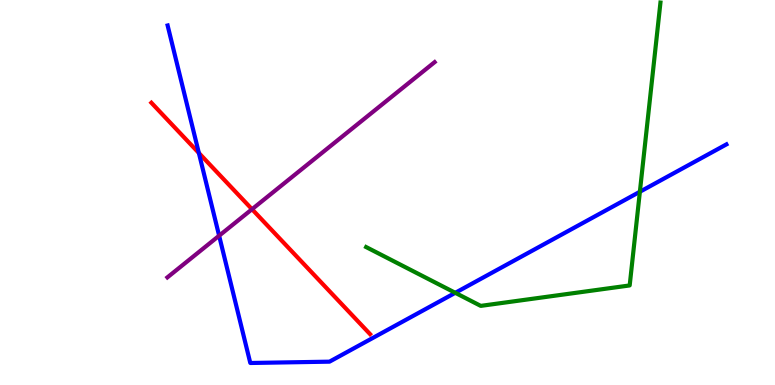[{'lines': ['blue', 'red'], 'intersections': [{'x': 2.57, 'y': 6.03}]}, {'lines': ['green', 'red'], 'intersections': []}, {'lines': ['purple', 'red'], 'intersections': [{'x': 3.25, 'y': 4.57}]}, {'lines': ['blue', 'green'], 'intersections': [{'x': 5.87, 'y': 2.39}, {'x': 8.26, 'y': 5.02}]}, {'lines': ['blue', 'purple'], 'intersections': [{'x': 2.83, 'y': 3.88}]}, {'lines': ['green', 'purple'], 'intersections': []}]